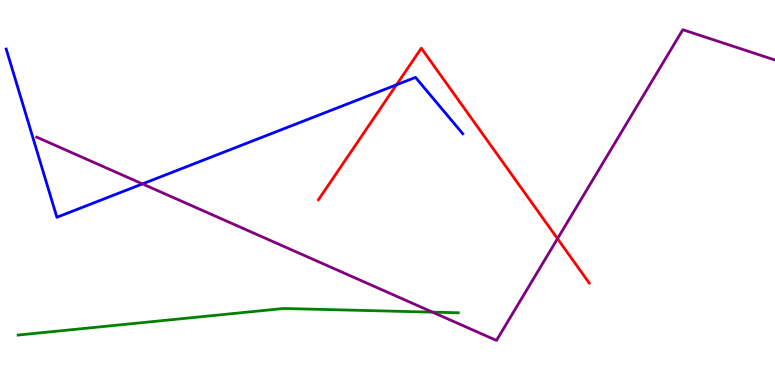[{'lines': ['blue', 'red'], 'intersections': [{'x': 5.12, 'y': 7.8}]}, {'lines': ['green', 'red'], 'intersections': []}, {'lines': ['purple', 'red'], 'intersections': [{'x': 7.19, 'y': 3.8}]}, {'lines': ['blue', 'green'], 'intersections': []}, {'lines': ['blue', 'purple'], 'intersections': [{'x': 1.84, 'y': 5.22}]}, {'lines': ['green', 'purple'], 'intersections': [{'x': 5.58, 'y': 1.89}]}]